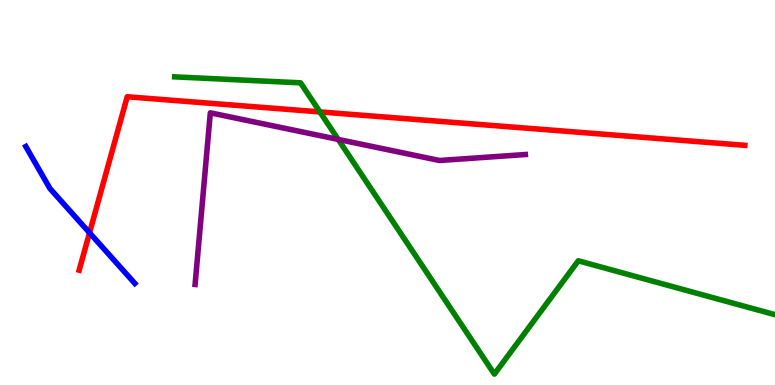[{'lines': ['blue', 'red'], 'intersections': [{'x': 1.16, 'y': 3.95}]}, {'lines': ['green', 'red'], 'intersections': [{'x': 4.13, 'y': 7.09}]}, {'lines': ['purple', 'red'], 'intersections': []}, {'lines': ['blue', 'green'], 'intersections': []}, {'lines': ['blue', 'purple'], 'intersections': []}, {'lines': ['green', 'purple'], 'intersections': [{'x': 4.36, 'y': 6.38}]}]